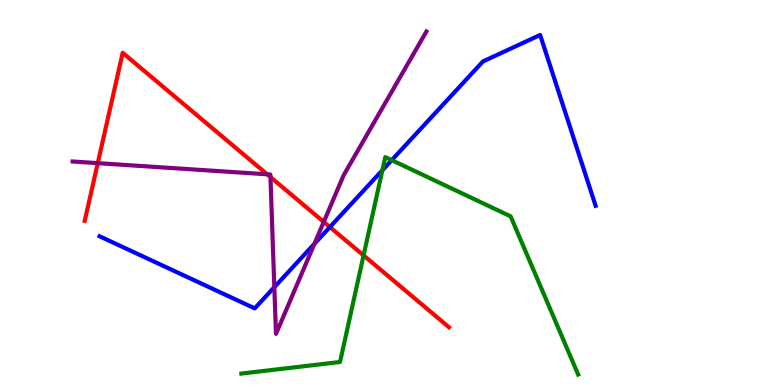[{'lines': ['blue', 'red'], 'intersections': [{'x': 4.26, 'y': 4.1}]}, {'lines': ['green', 'red'], 'intersections': [{'x': 4.69, 'y': 3.37}]}, {'lines': ['purple', 'red'], 'intersections': [{'x': 1.26, 'y': 5.76}, {'x': 3.45, 'y': 5.47}, {'x': 3.49, 'y': 5.4}, {'x': 4.18, 'y': 4.24}]}, {'lines': ['blue', 'green'], 'intersections': [{'x': 4.93, 'y': 5.58}, {'x': 5.05, 'y': 5.84}]}, {'lines': ['blue', 'purple'], 'intersections': [{'x': 3.54, 'y': 2.54}, {'x': 4.06, 'y': 3.67}]}, {'lines': ['green', 'purple'], 'intersections': []}]